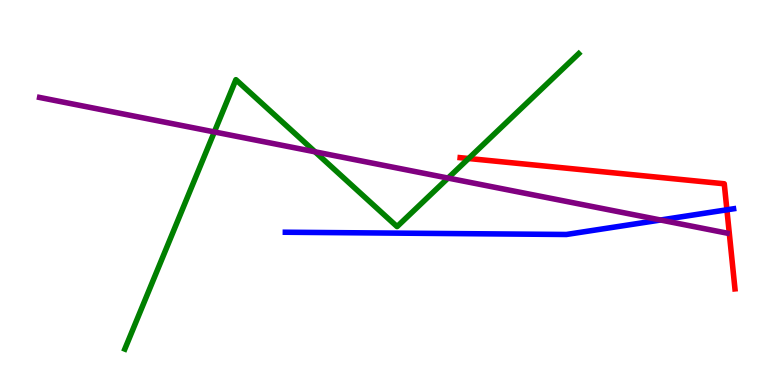[{'lines': ['blue', 'red'], 'intersections': [{'x': 9.38, 'y': 4.55}]}, {'lines': ['green', 'red'], 'intersections': [{'x': 6.05, 'y': 5.88}]}, {'lines': ['purple', 'red'], 'intersections': []}, {'lines': ['blue', 'green'], 'intersections': []}, {'lines': ['blue', 'purple'], 'intersections': [{'x': 8.52, 'y': 4.29}]}, {'lines': ['green', 'purple'], 'intersections': [{'x': 2.77, 'y': 6.57}, {'x': 4.07, 'y': 6.06}, {'x': 5.78, 'y': 5.37}]}]